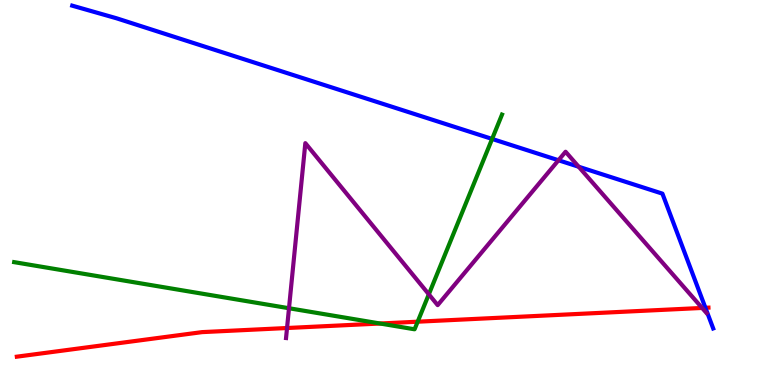[{'lines': ['blue', 'red'], 'intersections': [{'x': 9.1, 'y': 2.01}]}, {'lines': ['green', 'red'], 'intersections': [{'x': 4.9, 'y': 1.6}, {'x': 5.39, 'y': 1.64}]}, {'lines': ['purple', 'red'], 'intersections': [{'x': 3.7, 'y': 1.48}, {'x': 9.06, 'y': 2.0}]}, {'lines': ['blue', 'green'], 'intersections': [{'x': 6.35, 'y': 6.39}]}, {'lines': ['blue', 'purple'], 'intersections': [{'x': 7.21, 'y': 5.84}, {'x': 7.47, 'y': 5.67}]}, {'lines': ['green', 'purple'], 'intersections': [{'x': 3.73, 'y': 1.99}, {'x': 5.53, 'y': 2.36}]}]